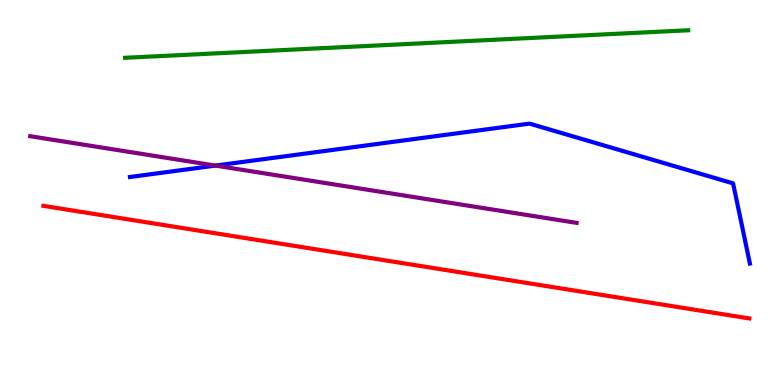[{'lines': ['blue', 'red'], 'intersections': []}, {'lines': ['green', 'red'], 'intersections': []}, {'lines': ['purple', 'red'], 'intersections': []}, {'lines': ['blue', 'green'], 'intersections': []}, {'lines': ['blue', 'purple'], 'intersections': [{'x': 2.78, 'y': 5.7}]}, {'lines': ['green', 'purple'], 'intersections': []}]